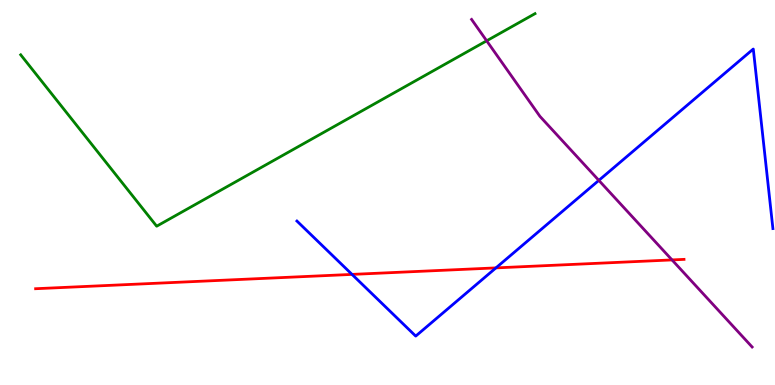[{'lines': ['blue', 'red'], 'intersections': [{'x': 4.54, 'y': 2.87}, {'x': 6.4, 'y': 3.04}]}, {'lines': ['green', 'red'], 'intersections': []}, {'lines': ['purple', 'red'], 'intersections': [{'x': 8.67, 'y': 3.25}]}, {'lines': ['blue', 'green'], 'intersections': []}, {'lines': ['blue', 'purple'], 'intersections': [{'x': 7.73, 'y': 5.31}]}, {'lines': ['green', 'purple'], 'intersections': [{'x': 6.28, 'y': 8.94}]}]